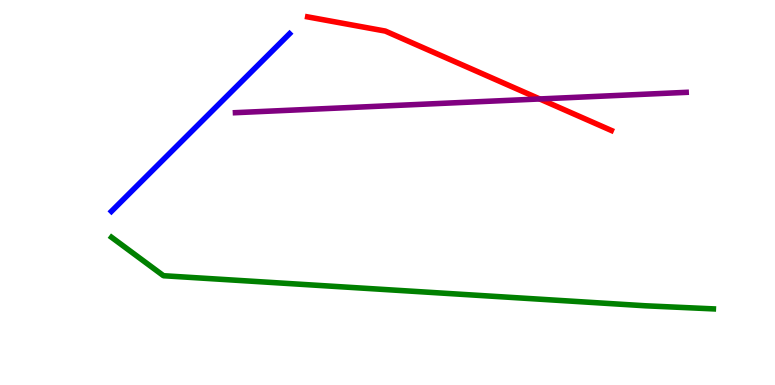[{'lines': ['blue', 'red'], 'intersections': []}, {'lines': ['green', 'red'], 'intersections': []}, {'lines': ['purple', 'red'], 'intersections': [{'x': 6.96, 'y': 7.43}]}, {'lines': ['blue', 'green'], 'intersections': []}, {'lines': ['blue', 'purple'], 'intersections': []}, {'lines': ['green', 'purple'], 'intersections': []}]